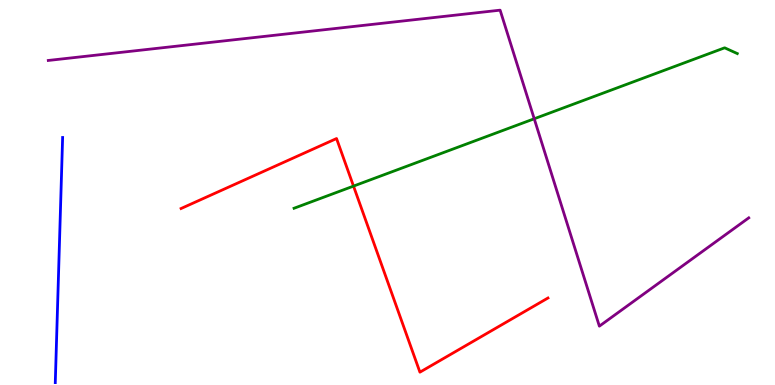[{'lines': ['blue', 'red'], 'intersections': []}, {'lines': ['green', 'red'], 'intersections': [{'x': 4.56, 'y': 5.17}]}, {'lines': ['purple', 'red'], 'intersections': []}, {'lines': ['blue', 'green'], 'intersections': []}, {'lines': ['blue', 'purple'], 'intersections': []}, {'lines': ['green', 'purple'], 'intersections': [{'x': 6.89, 'y': 6.92}]}]